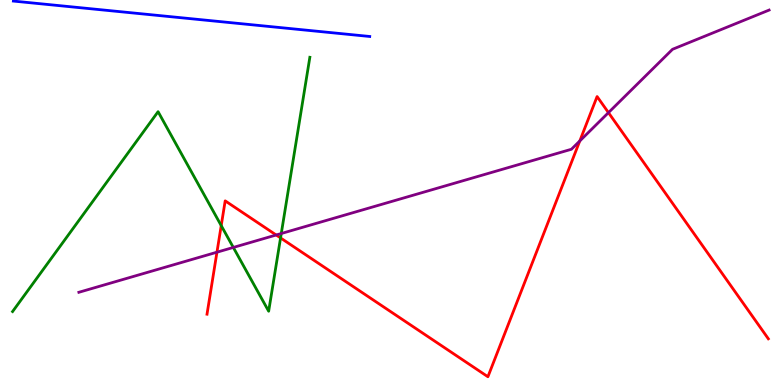[{'lines': ['blue', 'red'], 'intersections': []}, {'lines': ['green', 'red'], 'intersections': [{'x': 2.85, 'y': 4.14}, {'x': 3.62, 'y': 3.82}]}, {'lines': ['purple', 'red'], 'intersections': [{'x': 2.8, 'y': 3.45}, {'x': 3.56, 'y': 3.9}, {'x': 7.48, 'y': 6.34}, {'x': 7.85, 'y': 7.07}]}, {'lines': ['blue', 'green'], 'intersections': []}, {'lines': ['blue', 'purple'], 'intersections': []}, {'lines': ['green', 'purple'], 'intersections': [{'x': 3.01, 'y': 3.57}, {'x': 3.63, 'y': 3.93}]}]